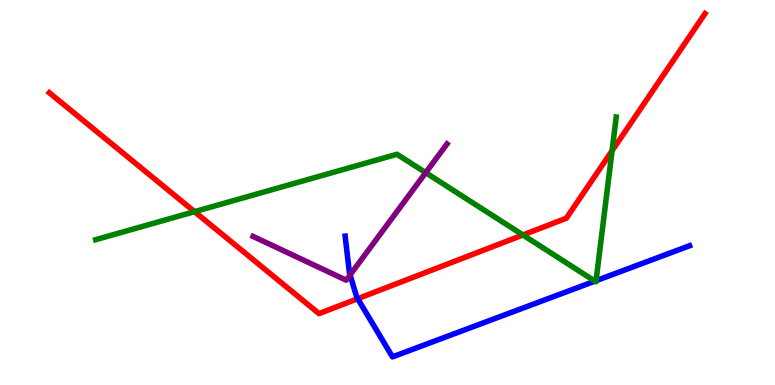[{'lines': ['blue', 'red'], 'intersections': [{'x': 4.62, 'y': 2.24}]}, {'lines': ['green', 'red'], 'intersections': [{'x': 2.51, 'y': 4.5}, {'x': 6.75, 'y': 3.9}, {'x': 7.9, 'y': 6.08}]}, {'lines': ['purple', 'red'], 'intersections': []}, {'lines': ['blue', 'green'], 'intersections': [{'x': 7.68, 'y': 2.7}, {'x': 7.69, 'y': 2.71}]}, {'lines': ['blue', 'purple'], 'intersections': [{'x': 4.52, 'y': 2.86}]}, {'lines': ['green', 'purple'], 'intersections': [{'x': 5.49, 'y': 5.51}]}]